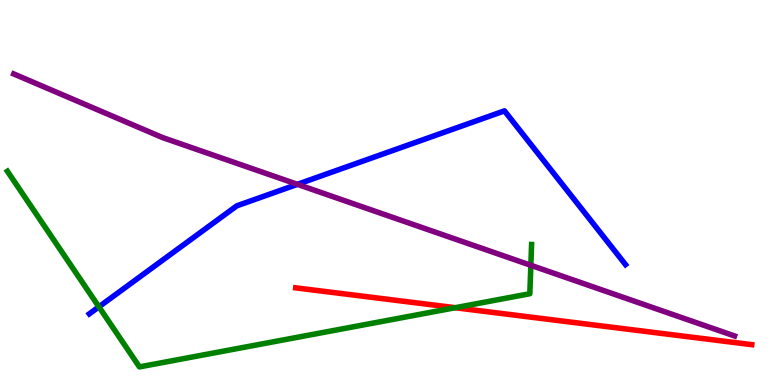[{'lines': ['blue', 'red'], 'intersections': []}, {'lines': ['green', 'red'], 'intersections': [{'x': 5.87, 'y': 2.01}]}, {'lines': ['purple', 'red'], 'intersections': []}, {'lines': ['blue', 'green'], 'intersections': [{'x': 1.28, 'y': 2.03}]}, {'lines': ['blue', 'purple'], 'intersections': [{'x': 3.84, 'y': 5.21}]}, {'lines': ['green', 'purple'], 'intersections': [{'x': 6.85, 'y': 3.11}]}]